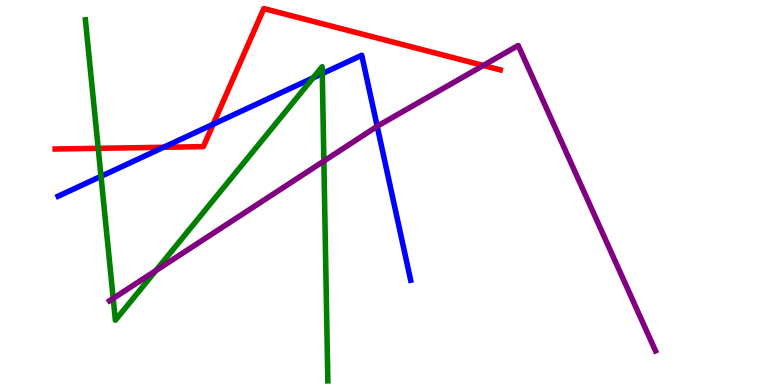[{'lines': ['blue', 'red'], 'intersections': [{'x': 2.11, 'y': 6.17}, {'x': 2.75, 'y': 6.77}]}, {'lines': ['green', 'red'], 'intersections': [{'x': 1.27, 'y': 6.15}]}, {'lines': ['purple', 'red'], 'intersections': [{'x': 6.24, 'y': 8.3}]}, {'lines': ['blue', 'green'], 'intersections': [{'x': 1.3, 'y': 5.42}, {'x': 4.04, 'y': 7.98}, {'x': 4.16, 'y': 8.09}]}, {'lines': ['blue', 'purple'], 'intersections': [{'x': 4.87, 'y': 6.72}]}, {'lines': ['green', 'purple'], 'intersections': [{'x': 1.46, 'y': 2.25}, {'x': 2.01, 'y': 2.97}, {'x': 4.18, 'y': 5.82}]}]